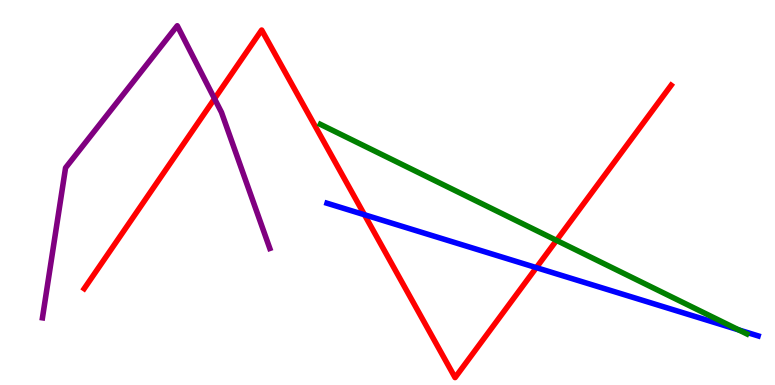[{'lines': ['blue', 'red'], 'intersections': [{'x': 4.7, 'y': 4.42}, {'x': 6.92, 'y': 3.05}]}, {'lines': ['green', 'red'], 'intersections': [{'x': 7.18, 'y': 3.76}]}, {'lines': ['purple', 'red'], 'intersections': [{'x': 2.77, 'y': 7.44}]}, {'lines': ['blue', 'green'], 'intersections': [{'x': 9.53, 'y': 1.43}]}, {'lines': ['blue', 'purple'], 'intersections': []}, {'lines': ['green', 'purple'], 'intersections': []}]